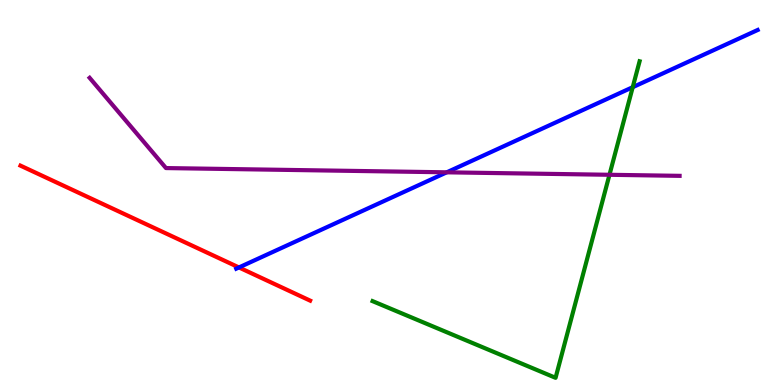[{'lines': ['blue', 'red'], 'intersections': [{'x': 3.08, 'y': 3.05}]}, {'lines': ['green', 'red'], 'intersections': []}, {'lines': ['purple', 'red'], 'intersections': []}, {'lines': ['blue', 'green'], 'intersections': [{'x': 8.16, 'y': 7.74}]}, {'lines': ['blue', 'purple'], 'intersections': [{'x': 5.76, 'y': 5.52}]}, {'lines': ['green', 'purple'], 'intersections': [{'x': 7.86, 'y': 5.46}]}]